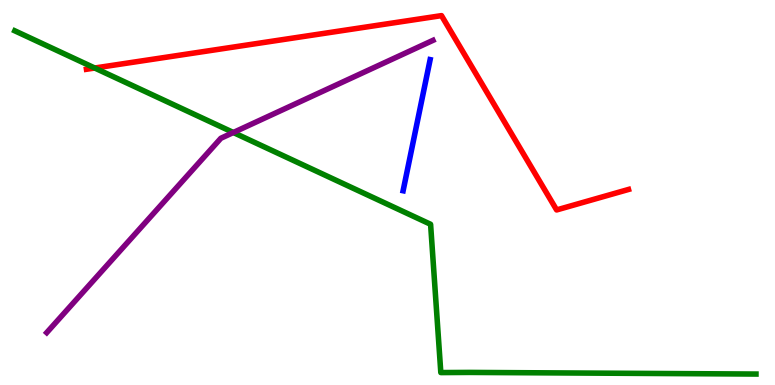[{'lines': ['blue', 'red'], 'intersections': []}, {'lines': ['green', 'red'], 'intersections': [{'x': 1.22, 'y': 8.23}]}, {'lines': ['purple', 'red'], 'intersections': []}, {'lines': ['blue', 'green'], 'intersections': []}, {'lines': ['blue', 'purple'], 'intersections': []}, {'lines': ['green', 'purple'], 'intersections': [{'x': 3.01, 'y': 6.56}]}]